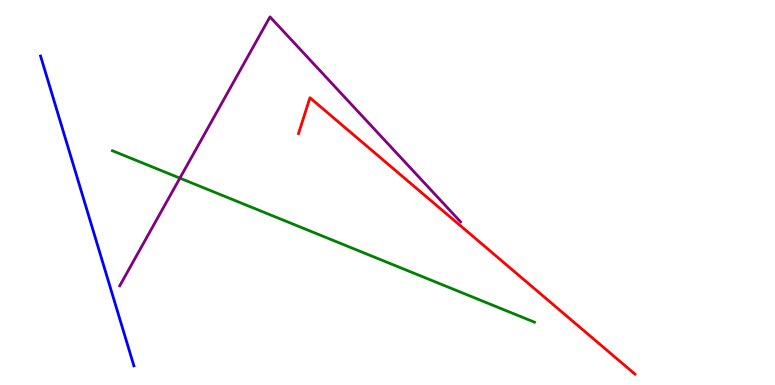[{'lines': ['blue', 'red'], 'intersections': []}, {'lines': ['green', 'red'], 'intersections': []}, {'lines': ['purple', 'red'], 'intersections': []}, {'lines': ['blue', 'green'], 'intersections': []}, {'lines': ['blue', 'purple'], 'intersections': []}, {'lines': ['green', 'purple'], 'intersections': [{'x': 2.32, 'y': 5.37}]}]